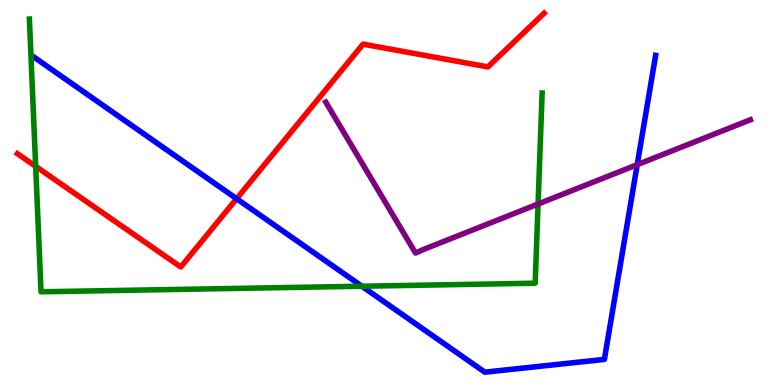[{'lines': ['blue', 'red'], 'intersections': [{'x': 3.05, 'y': 4.84}]}, {'lines': ['green', 'red'], 'intersections': [{'x': 0.46, 'y': 5.68}]}, {'lines': ['purple', 'red'], 'intersections': []}, {'lines': ['blue', 'green'], 'intersections': [{'x': 4.67, 'y': 2.57}]}, {'lines': ['blue', 'purple'], 'intersections': [{'x': 8.22, 'y': 5.72}]}, {'lines': ['green', 'purple'], 'intersections': [{'x': 6.94, 'y': 4.7}]}]